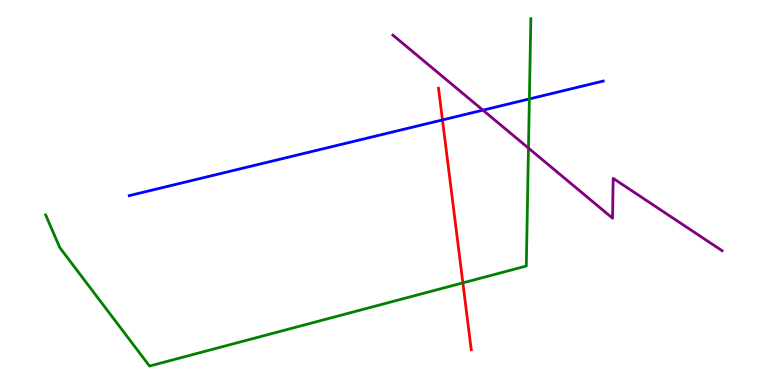[{'lines': ['blue', 'red'], 'intersections': [{'x': 5.71, 'y': 6.88}]}, {'lines': ['green', 'red'], 'intersections': [{'x': 5.97, 'y': 2.65}]}, {'lines': ['purple', 'red'], 'intersections': []}, {'lines': ['blue', 'green'], 'intersections': [{'x': 6.83, 'y': 7.43}]}, {'lines': ['blue', 'purple'], 'intersections': [{'x': 6.23, 'y': 7.14}]}, {'lines': ['green', 'purple'], 'intersections': [{'x': 6.82, 'y': 6.15}]}]